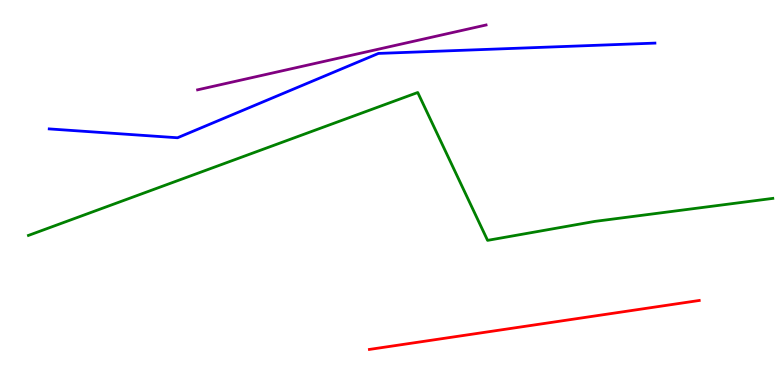[{'lines': ['blue', 'red'], 'intersections': []}, {'lines': ['green', 'red'], 'intersections': []}, {'lines': ['purple', 'red'], 'intersections': []}, {'lines': ['blue', 'green'], 'intersections': []}, {'lines': ['blue', 'purple'], 'intersections': []}, {'lines': ['green', 'purple'], 'intersections': []}]